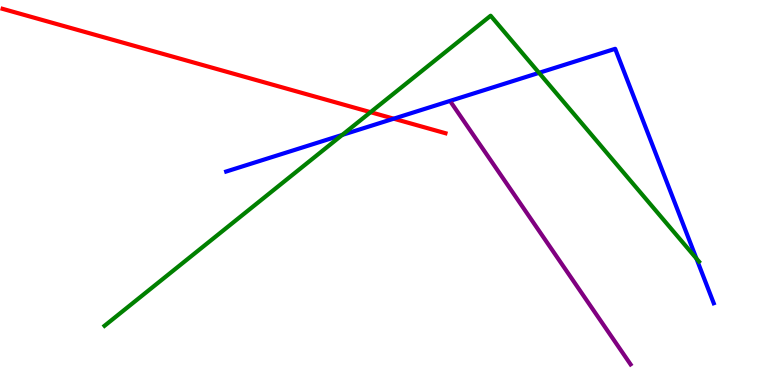[{'lines': ['blue', 'red'], 'intersections': [{'x': 5.08, 'y': 6.92}]}, {'lines': ['green', 'red'], 'intersections': [{'x': 4.78, 'y': 7.09}]}, {'lines': ['purple', 'red'], 'intersections': []}, {'lines': ['blue', 'green'], 'intersections': [{'x': 4.42, 'y': 6.5}, {'x': 6.96, 'y': 8.11}, {'x': 8.99, 'y': 3.28}]}, {'lines': ['blue', 'purple'], 'intersections': []}, {'lines': ['green', 'purple'], 'intersections': []}]